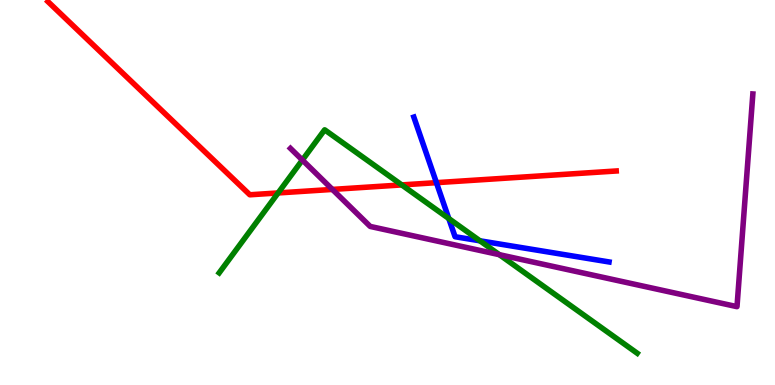[{'lines': ['blue', 'red'], 'intersections': [{'x': 5.63, 'y': 5.26}]}, {'lines': ['green', 'red'], 'intersections': [{'x': 3.59, 'y': 4.99}, {'x': 5.18, 'y': 5.2}]}, {'lines': ['purple', 'red'], 'intersections': [{'x': 4.29, 'y': 5.08}]}, {'lines': ['blue', 'green'], 'intersections': [{'x': 5.79, 'y': 4.32}, {'x': 6.19, 'y': 3.75}]}, {'lines': ['blue', 'purple'], 'intersections': []}, {'lines': ['green', 'purple'], 'intersections': [{'x': 3.9, 'y': 5.84}, {'x': 6.44, 'y': 3.39}]}]